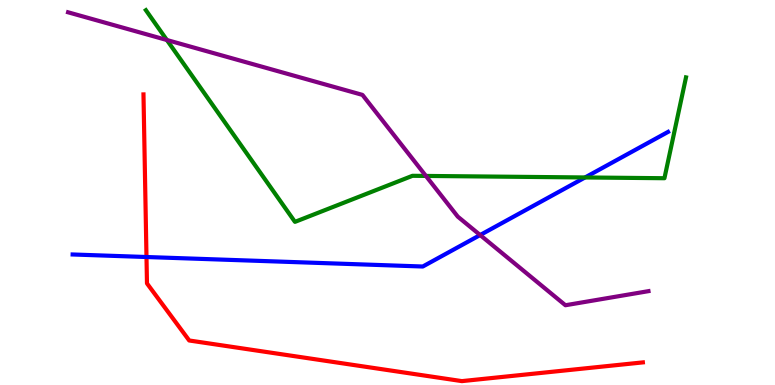[{'lines': ['blue', 'red'], 'intersections': [{'x': 1.89, 'y': 3.32}]}, {'lines': ['green', 'red'], 'intersections': []}, {'lines': ['purple', 'red'], 'intersections': []}, {'lines': ['blue', 'green'], 'intersections': [{'x': 7.55, 'y': 5.39}]}, {'lines': ['blue', 'purple'], 'intersections': [{'x': 6.2, 'y': 3.9}]}, {'lines': ['green', 'purple'], 'intersections': [{'x': 2.15, 'y': 8.96}, {'x': 5.5, 'y': 5.43}]}]